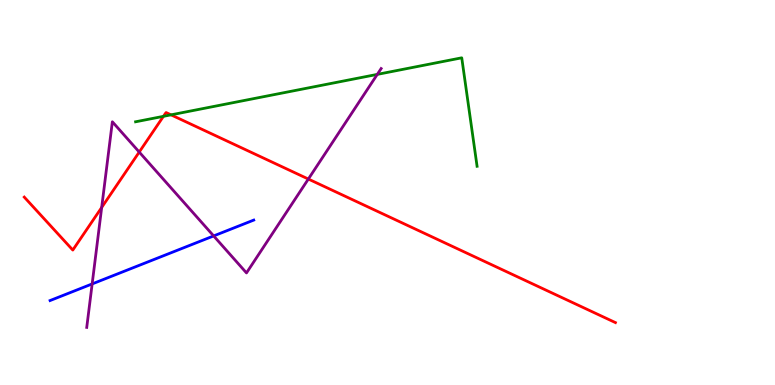[{'lines': ['blue', 'red'], 'intersections': []}, {'lines': ['green', 'red'], 'intersections': [{'x': 2.11, 'y': 6.98}, {'x': 2.21, 'y': 7.02}]}, {'lines': ['purple', 'red'], 'intersections': [{'x': 1.31, 'y': 4.61}, {'x': 1.8, 'y': 6.05}, {'x': 3.98, 'y': 5.35}]}, {'lines': ['blue', 'green'], 'intersections': []}, {'lines': ['blue', 'purple'], 'intersections': [{'x': 1.19, 'y': 2.63}, {'x': 2.76, 'y': 3.87}]}, {'lines': ['green', 'purple'], 'intersections': [{'x': 4.87, 'y': 8.07}]}]